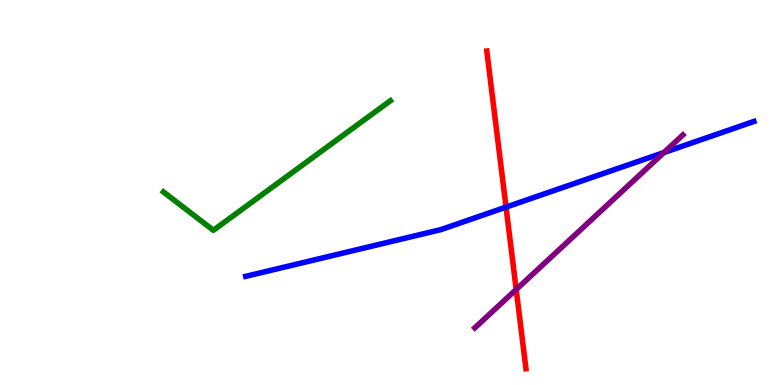[{'lines': ['blue', 'red'], 'intersections': [{'x': 6.53, 'y': 4.62}]}, {'lines': ['green', 'red'], 'intersections': []}, {'lines': ['purple', 'red'], 'intersections': [{'x': 6.66, 'y': 2.48}]}, {'lines': ['blue', 'green'], 'intersections': []}, {'lines': ['blue', 'purple'], 'intersections': [{'x': 8.57, 'y': 6.04}]}, {'lines': ['green', 'purple'], 'intersections': []}]